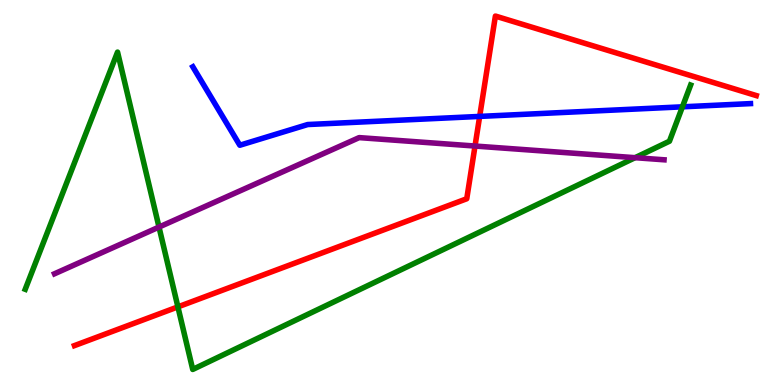[{'lines': ['blue', 'red'], 'intersections': [{'x': 6.19, 'y': 6.98}]}, {'lines': ['green', 'red'], 'intersections': [{'x': 2.3, 'y': 2.03}]}, {'lines': ['purple', 'red'], 'intersections': [{'x': 6.13, 'y': 6.21}]}, {'lines': ['blue', 'green'], 'intersections': [{'x': 8.81, 'y': 7.23}]}, {'lines': ['blue', 'purple'], 'intersections': []}, {'lines': ['green', 'purple'], 'intersections': [{'x': 2.05, 'y': 4.1}, {'x': 8.19, 'y': 5.9}]}]